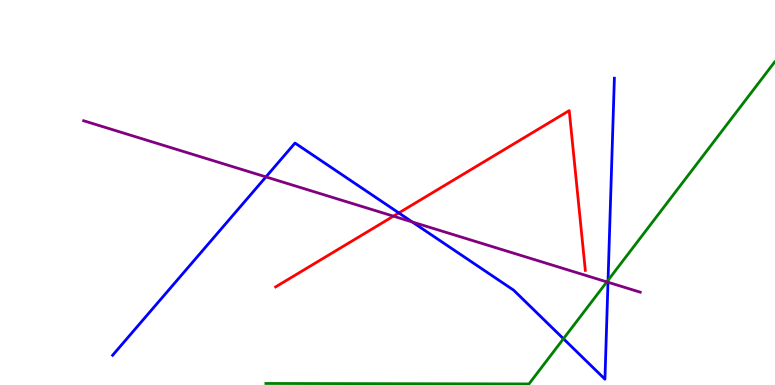[{'lines': ['blue', 'red'], 'intersections': [{'x': 5.15, 'y': 4.47}]}, {'lines': ['green', 'red'], 'intersections': []}, {'lines': ['purple', 'red'], 'intersections': [{'x': 5.08, 'y': 4.39}]}, {'lines': ['blue', 'green'], 'intersections': [{'x': 7.27, 'y': 1.2}, {'x': 7.85, 'y': 2.72}]}, {'lines': ['blue', 'purple'], 'intersections': [{'x': 3.43, 'y': 5.41}, {'x': 5.32, 'y': 4.23}, {'x': 7.84, 'y': 2.67}]}, {'lines': ['green', 'purple'], 'intersections': [{'x': 7.83, 'y': 2.68}]}]